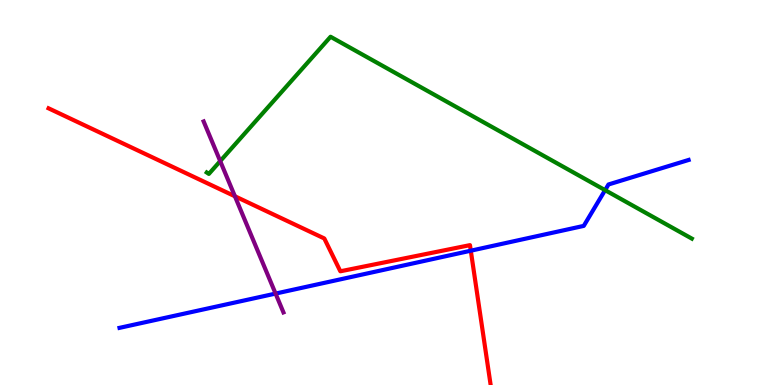[{'lines': ['blue', 'red'], 'intersections': [{'x': 6.07, 'y': 3.49}]}, {'lines': ['green', 'red'], 'intersections': []}, {'lines': ['purple', 'red'], 'intersections': [{'x': 3.03, 'y': 4.9}]}, {'lines': ['blue', 'green'], 'intersections': [{'x': 7.81, 'y': 5.06}]}, {'lines': ['blue', 'purple'], 'intersections': [{'x': 3.56, 'y': 2.37}]}, {'lines': ['green', 'purple'], 'intersections': [{'x': 2.84, 'y': 5.82}]}]